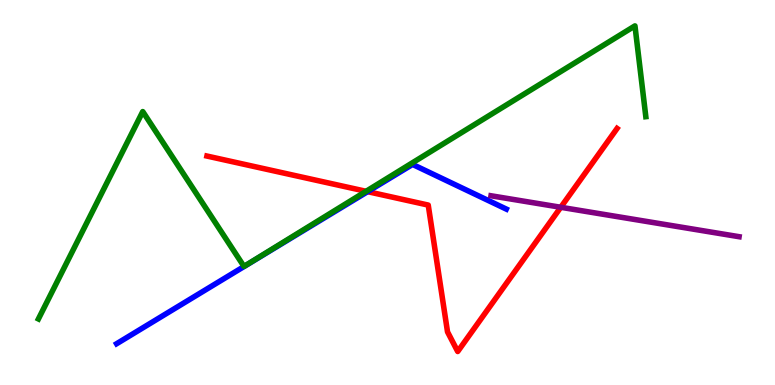[{'lines': ['blue', 'red'], 'intersections': [{'x': 4.74, 'y': 5.02}]}, {'lines': ['green', 'red'], 'intersections': [{'x': 4.72, 'y': 5.03}]}, {'lines': ['purple', 'red'], 'intersections': [{'x': 7.24, 'y': 4.62}]}, {'lines': ['blue', 'green'], 'intersections': []}, {'lines': ['blue', 'purple'], 'intersections': []}, {'lines': ['green', 'purple'], 'intersections': []}]